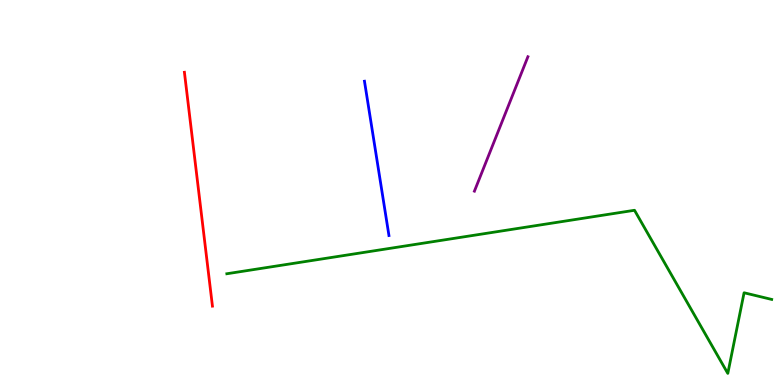[{'lines': ['blue', 'red'], 'intersections': []}, {'lines': ['green', 'red'], 'intersections': []}, {'lines': ['purple', 'red'], 'intersections': []}, {'lines': ['blue', 'green'], 'intersections': []}, {'lines': ['blue', 'purple'], 'intersections': []}, {'lines': ['green', 'purple'], 'intersections': []}]